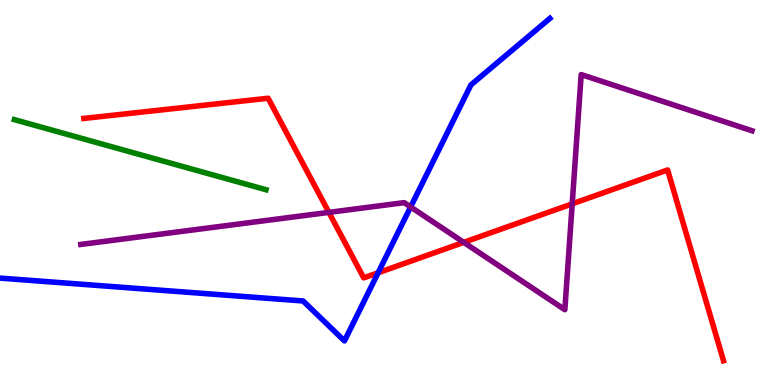[{'lines': ['blue', 'red'], 'intersections': [{'x': 4.88, 'y': 2.92}]}, {'lines': ['green', 'red'], 'intersections': []}, {'lines': ['purple', 'red'], 'intersections': [{'x': 4.24, 'y': 4.48}, {'x': 5.98, 'y': 3.71}, {'x': 7.38, 'y': 4.71}]}, {'lines': ['blue', 'green'], 'intersections': []}, {'lines': ['blue', 'purple'], 'intersections': [{'x': 5.3, 'y': 4.62}]}, {'lines': ['green', 'purple'], 'intersections': []}]